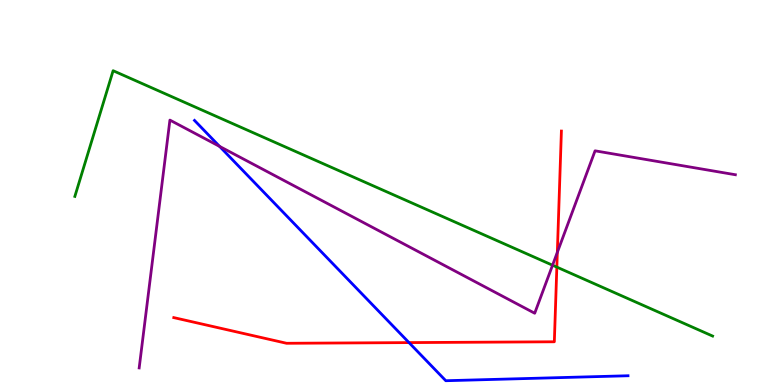[{'lines': ['blue', 'red'], 'intersections': [{'x': 5.28, 'y': 1.1}]}, {'lines': ['green', 'red'], 'intersections': [{'x': 7.19, 'y': 3.06}]}, {'lines': ['purple', 'red'], 'intersections': [{'x': 7.19, 'y': 3.45}]}, {'lines': ['blue', 'green'], 'intersections': []}, {'lines': ['blue', 'purple'], 'intersections': [{'x': 2.83, 'y': 6.2}]}, {'lines': ['green', 'purple'], 'intersections': [{'x': 7.13, 'y': 3.11}]}]